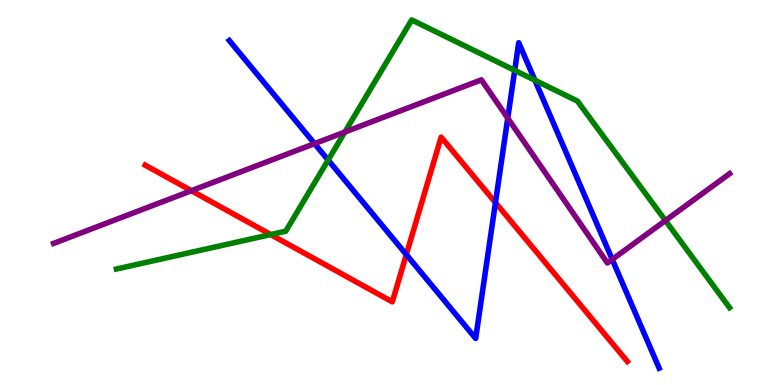[{'lines': ['blue', 'red'], 'intersections': [{'x': 5.24, 'y': 3.39}, {'x': 6.39, 'y': 4.74}]}, {'lines': ['green', 'red'], 'intersections': [{'x': 3.49, 'y': 3.91}]}, {'lines': ['purple', 'red'], 'intersections': [{'x': 2.47, 'y': 5.05}]}, {'lines': ['blue', 'green'], 'intersections': [{'x': 4.23, 'y': 5.84}, {'x': 6.64, 'y': 8.17}, {'x': 6.9, 'y': 7.92}]}, {'lines': ['blue', 'purple'], 'intersections': [{'x': 4.06, 'y': 6.27}, {'x': 6.55, 'y': 6.93}, {'x': 7.9, 'y': 3.26}]}, {'lines': ['green', 'purple'], 'intersections': [{'x': 4.45, 'y': 6.57}, {'x': 8.59, 'y': 4.27}]}]